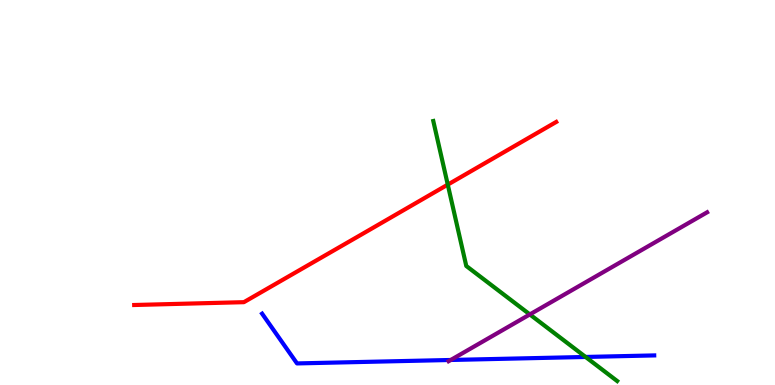[{'lines': ['blue', 'red'], 'intersections': []}, {'lines': ['green', 'red'], 'intersections': [{'x': 5.78, 'y': 5.2}]}, {'lines': ['purple', 'red'], 'intersections': []}, {'lines': ['blue', 'green'], 'intersections': [{'x': 7.56, 'y': 0.728}]}, {'lines': ['blue', 'purple'], 'intersections': [{'x': 5.82, 'y': 0.65}]}, {'lines': ['green', 'purple'], 'intersections': [{'x': 6.84, 'y': 1.83}]}]